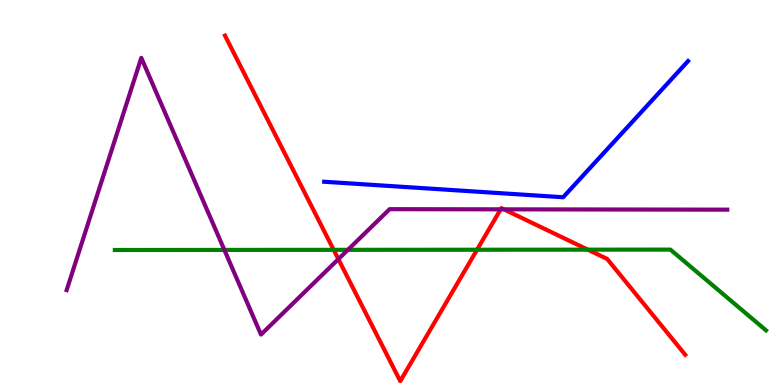[{'lines': ['blue', 'red'], 'intersections': []}, {'lines': ['green', 'red'], 'intersections': [{'x': 4.31, 'y': 3.51}, {'x': 6.16, 'y': 3.51}, {'x': 7.58, 'y': 3.52}]}, {'lines': ['purple', 'red'], 'intersections': [{'x': 4.37, 'y': 3.27}, {'x': 6.46, 'y': 4.56}, {'x': 6.5, 'y': 4.56}]}, {'lines': ['blue', 'green'], 'intersections': []}, {'lines': ['blue', 'purple'], 'intersections': []}, {'lines': ['green', 'purple'], 'intersections': [{'x': 2.9, 'y': 3.51}, {'x': 4.49, 'y': 3.51}]}]